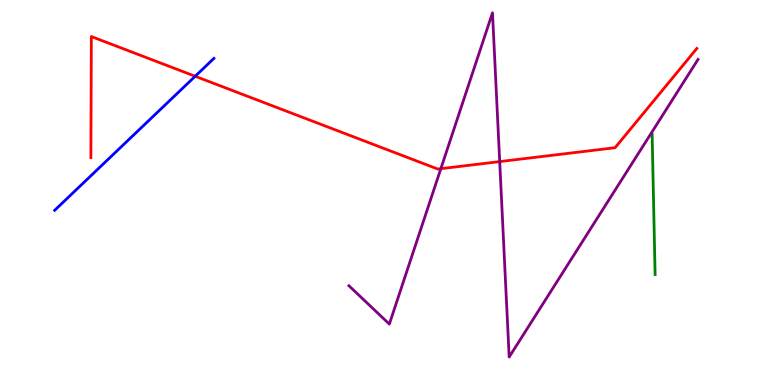[{'lines': ['blue', 'red'], 'intersections': [{'x': 2.52, 'y': 8.02}]}, {'lines': ['green', 'red'], 'intersections': []}, {'lines': ['purple', 'red'], 'intersections': [{'x': 5.69, 'y': 5.62}, {'x': 6.45, 'y': 5.8}]}, {'lines': ['blue', 'green'], 'intersections': []}, {'lines': ['blue', 'purple'], 'intersections': []}, {'lines': ['green', 'purple'], 'intersections': []}]